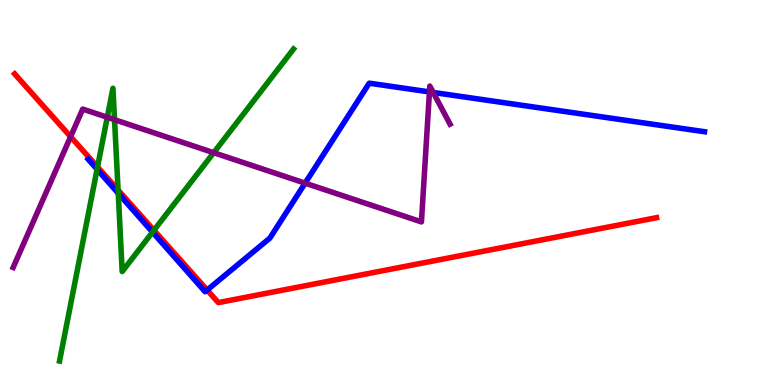[{'lines': ['blue', 'red'], 'intersections': [{'x': 2.67, 'y': 2.47}]}, {'lines': ['green', 'red'], 'intersections': [{'x': 1.26, 'y': 5.66}, {'x': 1.52, 'y': 5.06}, {'x': 1.99, 'y': 4.02}]}, {'lines': ['purple', 'red'], 'intersections': [{'x': 0.911, 'y': 6.45}]}, {'lines': ['blue', 'green'], 'intersections': [{'x': 1.25, 'y': 5.6}, {'x': 1.53, 'y': 4.98}, {'x': 1.97, 'y': 3.97}]}, {'lines': ['blue', 'purple'], 'intersections': [{'x': 3.94, 'y': 5.24}, {'x': 5.54, 'y': 7.61}, {'x': 5.59, 'y': 7.6}]}, {'lines': ['green', 'purple'], 'intersections': [{'x': 1.38, 'y': 6.95}, {'x': 1.48, 'y': 6.89}, {'x': 2.76, 'y': 6.03}]}]